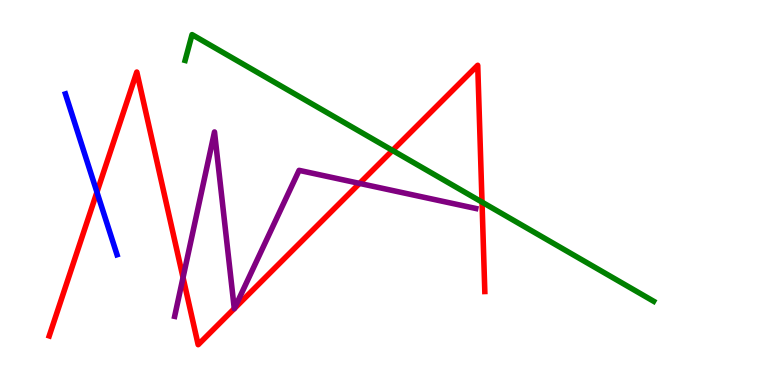[{'lines': ['blue', 'red'], 'intersections': [{'x': 1.25, 'y': 5.01}]}, {'lines': ['green', 'red'], 'intersections': [{'x': 5.06, 'y': 6.09}, {'x': 6.22, 'y': 4.75}]}, {'lines': ['purple', 'red'], 'intersections': [{'x': 2.36, 'y': 2.79}, {'x': 3.02, 'y': 1.98}, {'x': 3.03, 'y': 1.99}, {'x': 4.64, 'y': 5.24}]}, {'lines': ['blue', 'green'], 'intersections': []}, {'lines': ['blue', 'purple'], 'intersections': []}, {'lines': ['green', 'purple'], 'intersections': []}]